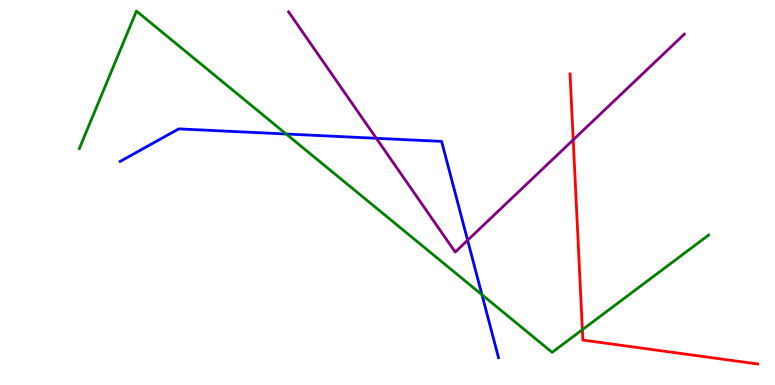[{'lines': ['blue', 'red'], 'intersections': []}, {'lines': ['green', 'red'], 'intersections': [{'x': 7.51, 'y': 1.44}]}, {'lines': ['purple', 'red'], 'intersections': [{'x': 7.4, 'y': 6.37}]}, {'lines': ['blue', 'green'], 'intersections': [{'x': 3.69, 'y': 6.52}, {'x': 6.22, 'y': 2.34}]}, {'lines': ['blue', 'purple'], 'intersections': [{'x': 4.86, 'y': 6.41}, {'x': 6.03, 'y': 3.76}]}, {'lines': ['green', 'purple'], 'intersections': []}]